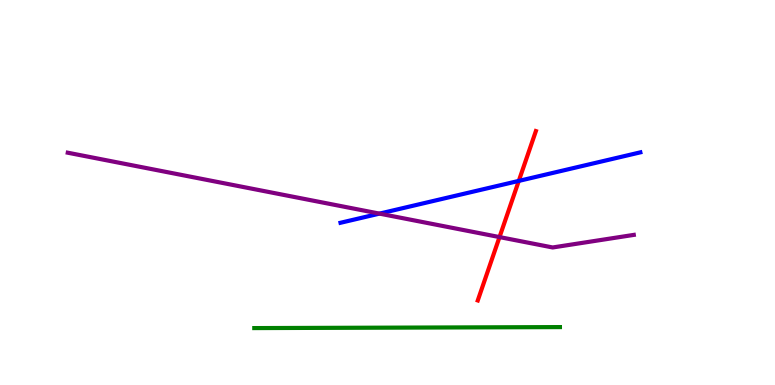[{'lines': ['blue', 'red'], 'intersections': [{'x': 6.69, 'y': 5.3}]}, {'lines': ['green', 'red'], 'intersections': []}, {'lines': ['purple', 'red'], 'intersections': [{'x': 6.45, 'y': 3.84}]}, {'lines': ['blue', 'green'], 'intersections': []}, {'lines': ['blue', 'purple'], 'intersections': [{'x': 4.9, 'y': 4.45}]}, {'lines': ['green', 'purple'], 'intersections': []}]